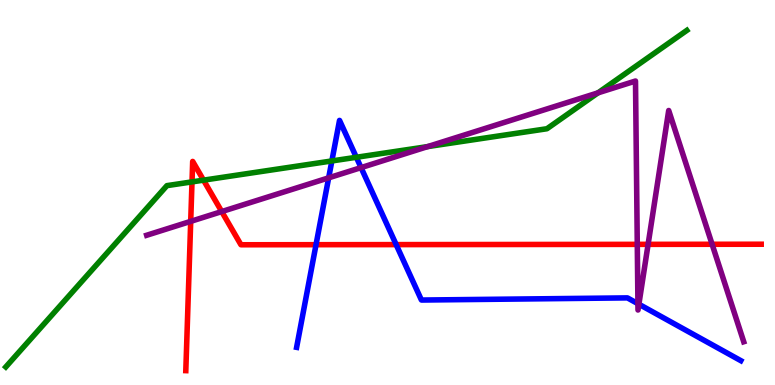[{'lines': ['blue', 'red'], 'intersections': [{'x': 4.08, 'y': 3.64}, {'x': 5.11, 'y': 3.65}]}, {'lines': ['green', 'red'], 'intersections': [{'x': 2.48, 'y': 5.28}, {'x': 2.63, 'y': 5.32}]}, {'lines': ['purple', 'red'], 'intersections': [{'x': 2.46, 'y': 4.25}, {'x': 2.86, 'y': 4.5}, {'x': 8.22, 'y': 3.65}, {'x': 8.36, 'y': 3.65}, {'x': 9.19, 'y': 3.66}]}, {'lines': ['blue', 'green'], 'intersections': [{'x': 4.28, 'y': 5.82}, {'x': 4.6, 'y': 5.91}]}, {'lines': ['blue', 'purple'], 'intersections': [{'x': 4.24, 'y': 5.38}, {'x': 4.66, 'y': 5.65}, {'x': 8.23, 'y': 2.11}, {'x': 8.24, 'y': 2.1}]}, {'lines': ['green', 'purple'], 'intersections': [{'x': 5.52, 'y': 6.19}, {'x': 7.72, 'y': 7.59}]}]